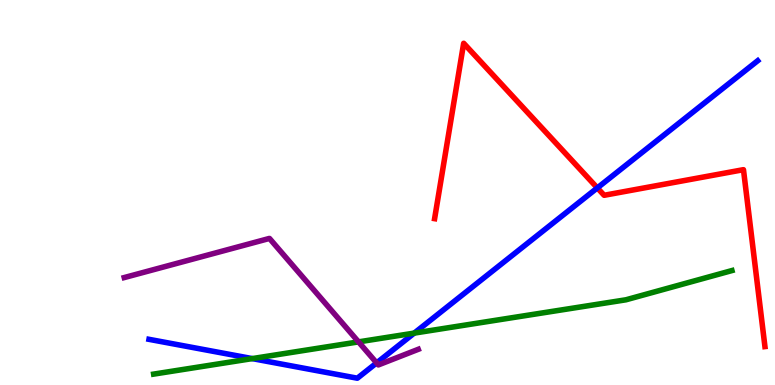[{'lines': ['blue', 'red'], 'intersections': [{'x': 7.71, 'y': 5.12}]}, {'lines': ['green', 'red'], 'intersections': []}, {'lines': ['purple', 'red'], 'intersections': []}, {'lines': ['blue', 'green'], 'intersections': [{'x': 3.25, 'y': 0.686}, {'x': 5.34, 'y': 1.35}]}, {'lines': ['blue', 'purple'], 'intersections': [{'x': 4.86, 'y': 0.574}]}, {'lines': ['green', 'purple'], 'intersections': [{'x': 4.63, 'y': 1.12}]}]